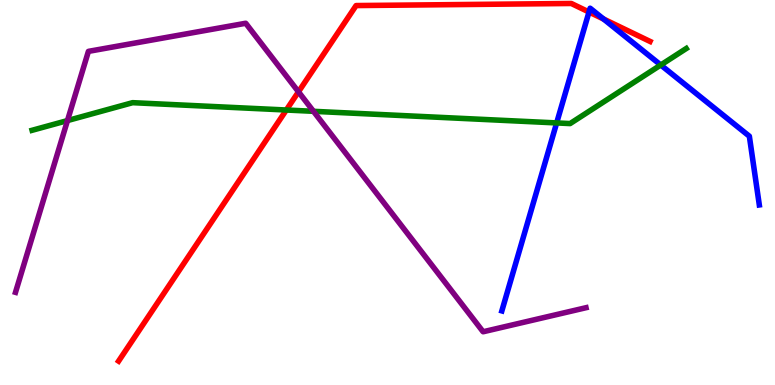[{'lines': ['blue', 'red'], 'intersections': [{'x': 7.6, 'y': 9.69}, {'x': 7.79, 'y': 9.51}]}, {'lines': ['green', 'red'], 'intersections': [{'x': 3.69, 'y': 7.14}]}, {'lines': ['purple', 'red'], 'intersections': [{'x': 3.85, 'y': 7.62}]}, {'lines': ['blue', 'green'], 'intersections': [{'x': 7.18, 'y': 6.81}, {'x': 8.53, 'y': 8.31}]}, {'lines': ['blue', 'purple'], 'intersections': []}, {'lines': ['green', 'purple'], 'intersections': [{'x': 0.871, 'y': 6.87}, {'x': 4.04, 'y': 7.11}]}]